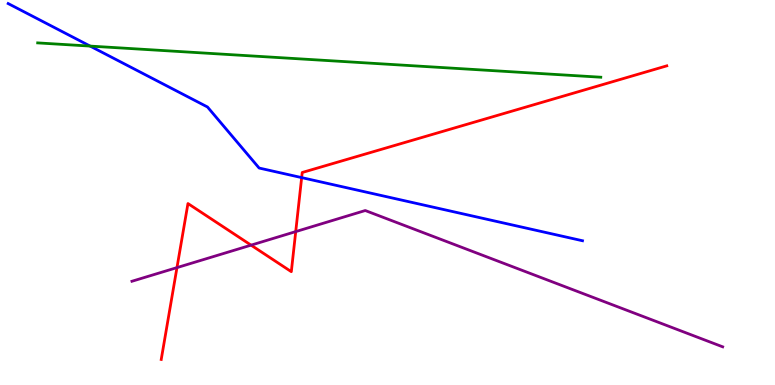[{'lines': ['blue', 'red'], 'intersections': [{'x': 3.89, 'y': 5.39}]}, {'lines': ['green', 'red'], 'intersections': []}, {'lines': ['purple', 'red'], 'intersections': [{'x': 2.28, 'y': 3.05}, {'x': 3.24, 'y': 3.63}, {'x': 3.82, 'y': 3.98}]}, {'lines': ['blue', 'green'], 'intersections': [{'x': 1.16, 'y': 8.8}]}, {'lines': ['blue', 'purple'], 'intersections': []}, {'lines': ['green', 'purple'], 'intersections': []}]